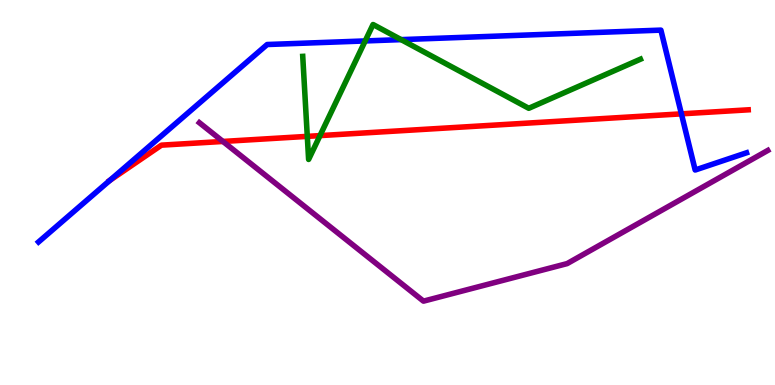[{'lines': ['blue', 'red'], 'intersections': [{'x': 1.42, 'y': 5.32}, {'x': 8.79, 'y': 7.04}]}, {'lines': ['green', 'red'], 'intersections': [{'x': 3.97, 'y': 6.46}, {'x': 4.13, 'y': 6.48}]}, {'lines': ['purple', 'red'], 'intersections': [{'x': 2.88, 'y': 6.33}]}, {'lines': ['blue', 'green'], 'intersections': [{'x': 4.71, 'y': 8.94}, {'x': 5.18, 'y': 8.97}]}, {'lines': ['blue', 'purple'], 'intersections': []}, {'lines': ['green', 'purple'], 'intersections': []}]